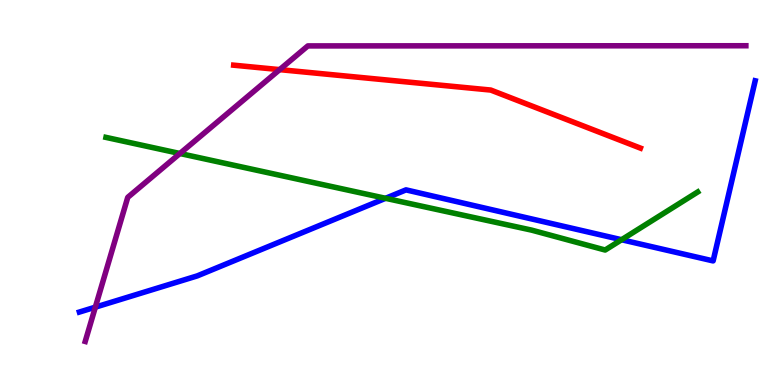[{'lines': ['blue', 'red'], 'intersections': []}, {'lines': ['green', 'red'], 'intersections': []}, {'lines': ['purple', 'red'], 'intersections': [{'x': 3.61, 'y': 8.19}]}, {'lines': ['blue', 'green'], 'intersections': [{'x': 4.97, 'y': 4.85}, {'x': 8.02, 'y': 3.77}]}, {'lines': ['blue', 'purple'], 'intersections': [{'x': 1.23, 'y': 2.02}]}, {'lines': ['green', 'purple'], 'intersections': [{'x': 2.32, 'y': 6.01}]}]